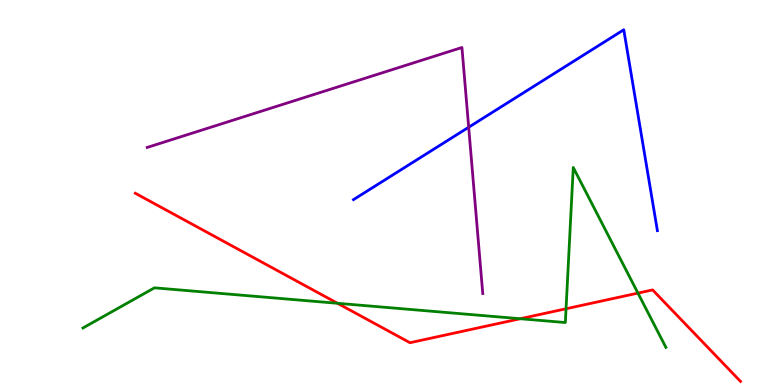[{'lines': ['blue', 'red'], 'intersections': []}, {'lines': ['green', 'red'], 'intersections': [{'x': 4.36, 'y': 2.12}, {'x': 6.71, 'y': 1.72}, {'x': 7.3, 'y': 1.98}, {'x': 8.23, 'y': 2.39}]}, {'lines': ['purple', 'red'], 'intersections': []}, {'lines': ['blue', 'green'], 'intersections': []}, {'lines': ['blue', 'purple'], 'intersections': [{'x': 6.05, 'y': 6.69}]}, {'lines': ['green', 'purple'], 'intersections': []}]